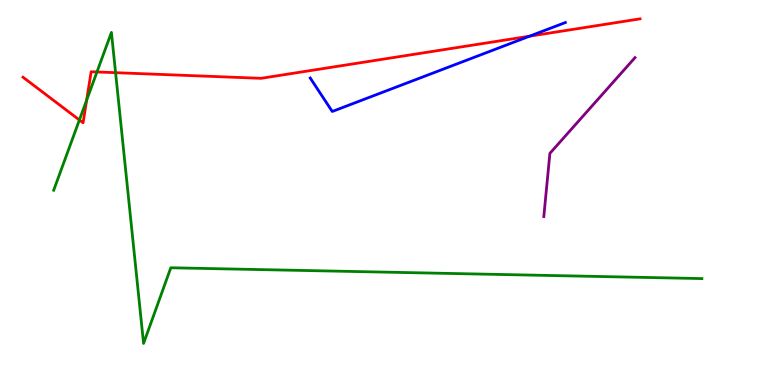[{'lines': ['blue', 'red'], 'intersections': [{'x': 6.83, 'y': 9.06}]}, {'lines': ['green', 'red'], 'intersections': [{'x': 1.02, 'y': 6.88}, {'x': 1.12, 'y': 7.4}, {'x': 1.25, 'y': 8.13}, {'x': 1.49, 'y': 8.11}]}, {'lines': ['purple', 'red'], 'intersections': []}, {'lines': ['blue', 'green'], 'intersections': []}, {'lines': ['blue', 'purple'], 'intersections': []}, {'lines': ['green', 'purple'], 'intersections': []}]